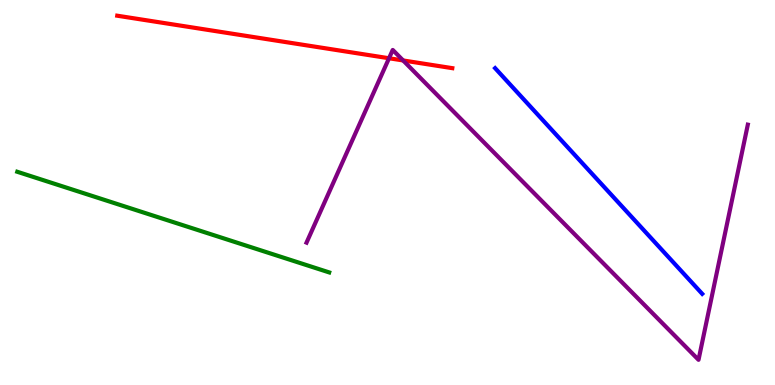[{'lines': ['blue', 'red'], 'intersections': []}, {'lines': ['green', 'red'], 'intersections': []}, {'lines': ['purple', 'red'], 'intersections': [{'x': 5.02, 'y': 8.49}, {'x': 5.2, 'y': 8.43}]}, {'lines': ['blue', 'green'], 'intersections': []}, {'lines': ['blue', 'purple'], 'intersections': []}, {'lines': ['green', 'purple'], 'intersections': []}]